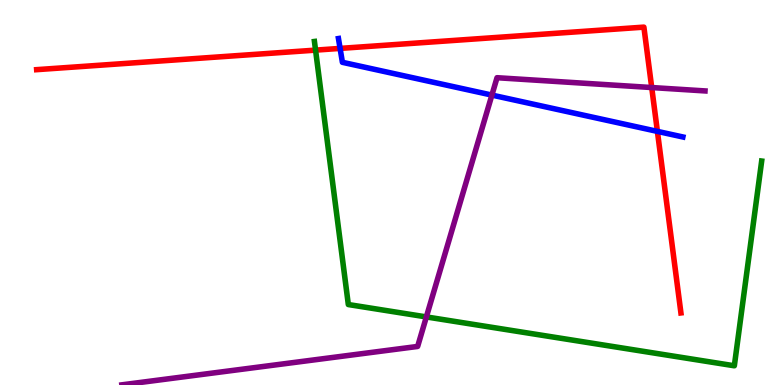[{'lines': ['blue', 'red'], 'intersections': [{'x': 4.39, 'y': 8.74}, {'x': 8.48, 'y': 6.59}]}, {'lines': ['green', 'red'], 'intersections': [{'x': 4.07, 'y': 8.7}]}, {'lines': ['purple', 'red'], 'intersections': [{'x': 8.41, 'y': 7.73}]}, {'lines': ['blue', 'green'], 'intersections': []}, {'lines': ['blue', 'purple'], 'intersections': [{'x': 6.35, 'y': 7.53}]}, {'lines': ['green', 'purple'], 'intersections': [{'x': 5.5, 'y': 1.77}]}]